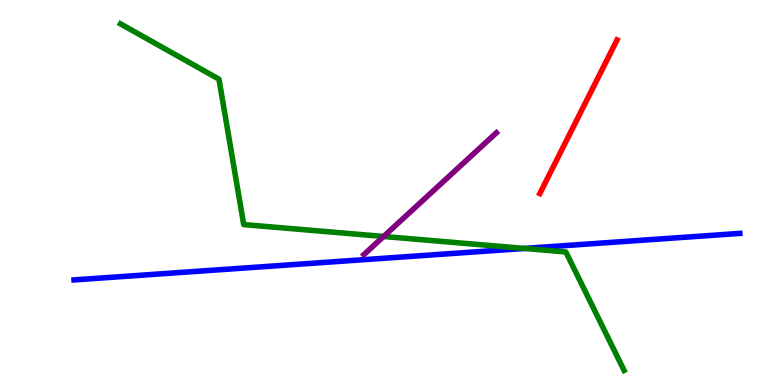[{'lines': ['blue', 'red'], 'intersections': []}, {'lines': ['green', 'red'], 'intersections': []}, {'lines': ['purple', 'red'], 'intersections': []}, {'lines': ['blue', 'green'], 'intersections': [{'x': 6.77, 'y': 3.55}]}, {'lines': ['blue', 'purple'], 'intersections': []}, {'lines': ['green', 'purple'], 'intersections': [{'x': 4.95, 'y': 3.86}]}]